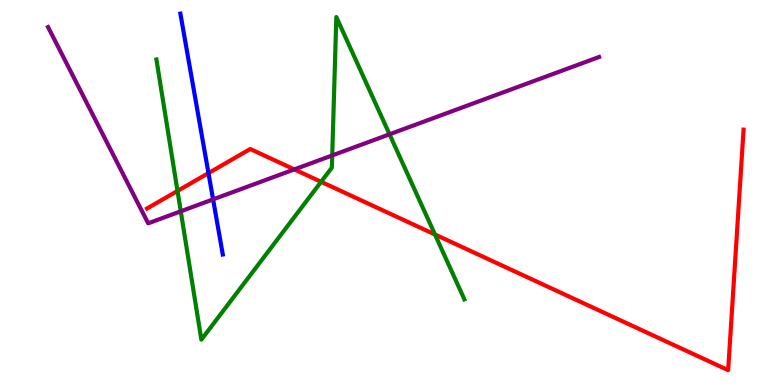[{'lines': ['blue', 'red'], 'intersections': [{'x': 2.69, 'y': 5.5}]}, {'lines': ['green', 'red'], 'intersections': [{'x': 2.29, 'y': 5.04}, {'x': 4.14, 'y': 5.28}, {'x': 5.61, 'y': 3.91}]}, {'lines': ['purple', 'red'], 'intersections': [{'x': 3.8, 'y': 5.6}]}, {'lines': ['blue', 'green'], 'intersections': []}, {'lines': ['blue', 'purple'], 'intersections': [{'x': 2.75, 'y': 4.82}]}, {'lines': ['green', 'purple'], 'intersections': [{'x': 2.33, 'y': 4.51}, {'x': 4.29, 'y': 5.96}, {'x': 5.03, 'y': 6.51}]}]